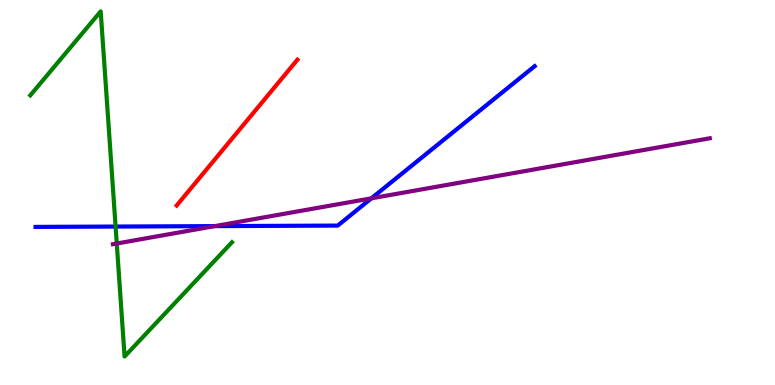[{'lines': ['blue', 'red'], 'intersections': []}, {'lines': ['green', 'red'], 'intersections': []}, {'lines': ['purple', 'red'], 'intersections': []}, {'lines': ['blue', 'green'], 'intersections': [{'x': 1.49, 'y': 4.12}]}, {'lines': ['blue', 'purple'], 'intersections': [{'x': 2.77, 'y': 4.13}, {'x': 4.79, 'y': 4.85}]}, {'lines': ['green', 'purple'], 'intersections': [{'x': 1.51, 'y': 3.68}]}]